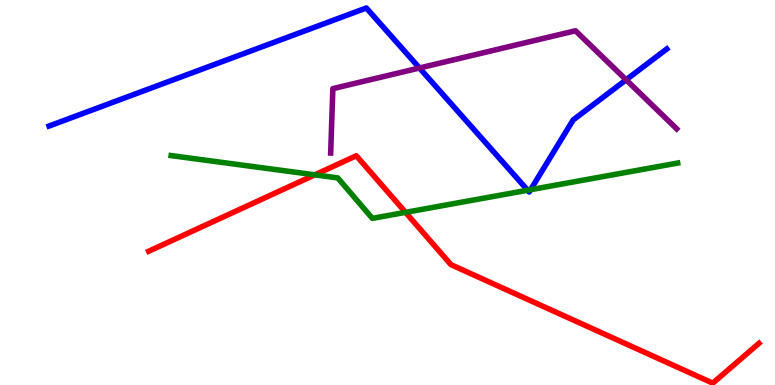[{'lines': ['blue', 'red'], 'intersections': []}, {'lines': ['green', 'red'], 'intersections': [{'x': 4.06, 'y': 5.46}, {'x': 5.23, 'y': 4.48}]}, {'lines': ['purple', 'red'], 'intersections': []}, {'lines': ['blue', 'green'], 'intersections': [{'x': 6.81, 'y': 5.06}, {'x': 6.85, 'y': 5.07}]}, {'lines': ['blue', 'purple'], 'intersections': [{'x': 5.41, 'y': 8.23}, {'x': 8.08, 'y': 7.93}]}, {'lines': ['green', 'purple'], 'intersections': []}]